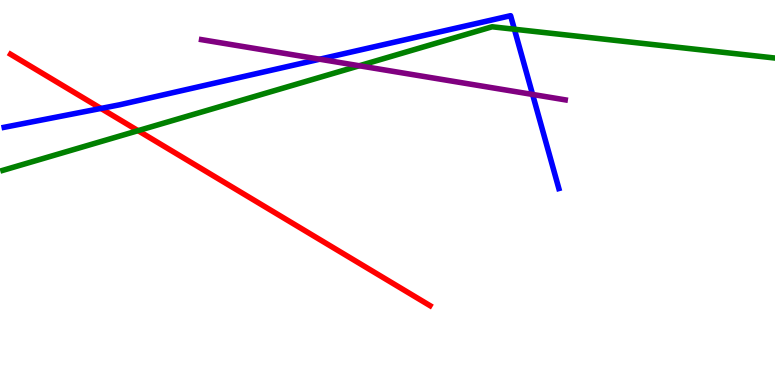[{'lines': ['blue', 'red'], 'intersections': [{'x': 1.3, 'y': 7.18}]}, {'lines': ['green', 'red'], 'intersections': [{'x': 1.78, 'y': 6.61}]}, {'lines': ['purple', 'red'], 'intersections': []}, {'lines': ['blue', 'green'], 'intersections': [{'x': 6.64, 'y': 9.24}]}, {'lines': ['blue', 'purple'], 'intersections': [{'x': 4.12, 'y': 8.46}, {'x': 6.87, 'y': 7.55}]}, {'lines': ['green', 'purple'], 'intersections': [{'x': 4.64, 'y': 8.29}]}]